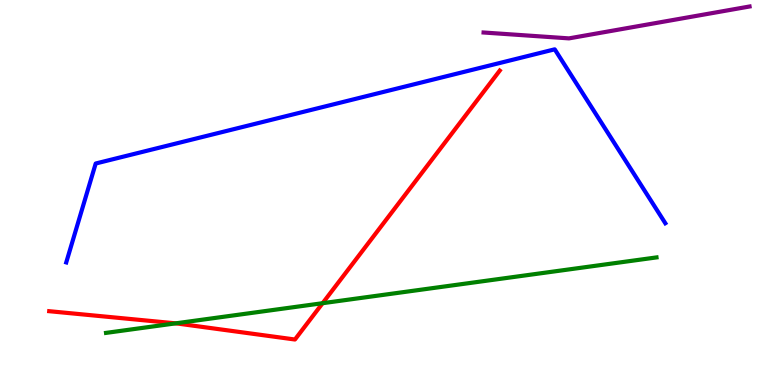[{'lines': ['blue', 'red'], 'intersections': []}, {'lines': ['green', 'red'], 'intersections': [{'x': 2.27, 'y': 1.6}, {'x': 4.16, 'y': 2.12}]}, {'lines': ['purple', 'red'], 'intersections': []}, {'lines': ['blue', 'green'], 'intersections': []}, {'lines': ['blue', 'purple'], 'intersections': []}, {'lines': ['green', 'purple'], 'intersections': []}]